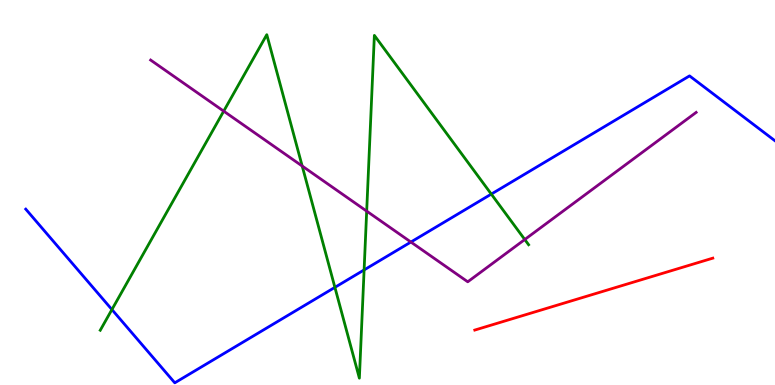[{'lines': ['blue', 'red'], 'intersections': []}, {'lines': ['green', 'red'], 'intersections': []}, {'lines': ['purple', 'red'], 'intersections': []}, {'lines': ['blue', 'green'], 'intersections': [{'x': 1.44, 'y': 1.96}, {'x': 4.32, 'y': 2.54}, {'x': 4.7, 'y': 2.99}, {'x': 6.34, 'y': 4.96}]}, {'lines': ['blue', 'purple'], 'intersections': [{'x': 5.3, 'y': 3.71}]}, {'lines': ['green', 'purple'], 'intersections': [{'x': 2.89, 'y': 7.11}, {'x': 3.9, 'y': 5.69}, {'x': 4.73, 'y': 4.52}, {'x': 6.77, 'y': 3.78}]}]